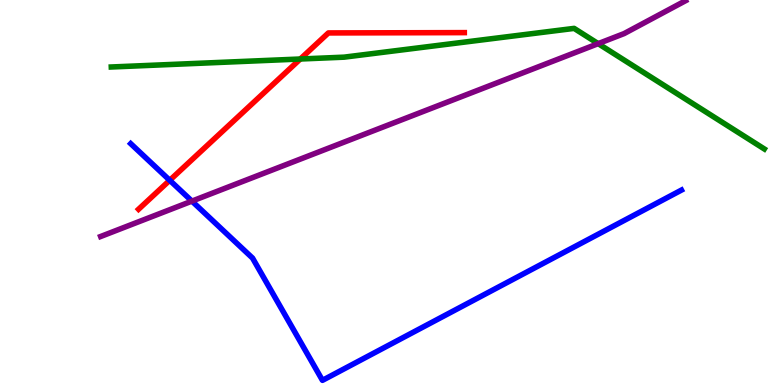[{'lines': ['blue', 'red'], 'intersections': [{'x': 2.19, 'y': 5.32}]}, {'lines': ['green', 'red'], 'intersections': [{'x': 3.87, 'y': 8.47}]}, {'lines': ['purple', 'red'], 'intersections': []}, {'lines': ['blue', 'green'], 'intersections': []}, {'lines': ['blue', 'purple'], 'intersections': [{'x': 2.48, 'y': 4.78}]}, {'lines': ['green', 'purple'], 'intersections': [{'x': 7.72, 'y': 8.87}]}]